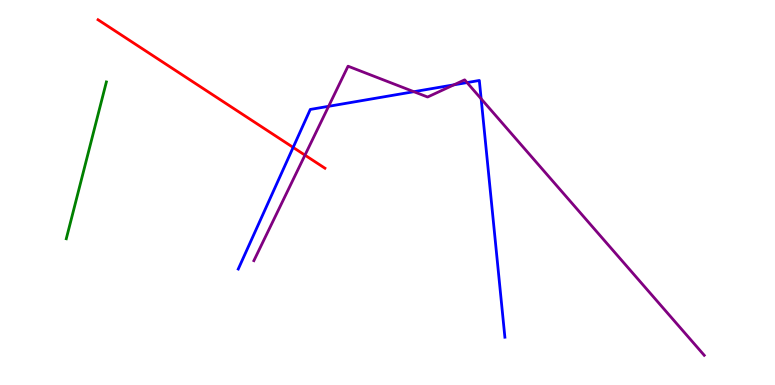[{'lines': ['blue', 'red'], 'intersections': [{'x': 3.78, 'y': 6.17}]}, {'lines': ['green', 'red'], 'intersections': []}, {'lines': ['purple', 'red'], 'intersections': [{'x': 3.94, 'y': 5.97}]}, {'lines': ['blue', 'green'], 'intersections': []}, {'lines': ['blue', 'purple'], 'intersections': [{'x': 4.24, 'y': 7.24}, {'x': 5.34, 'y': 7.62}, {'x': 5.86, 'y': 7.8}, {'x': 6.03, 'y': 7.85}, {'x': 6.21, 'y': 7.43}]}, {'lines': ['green', 'purple'], 'intersections': []}]